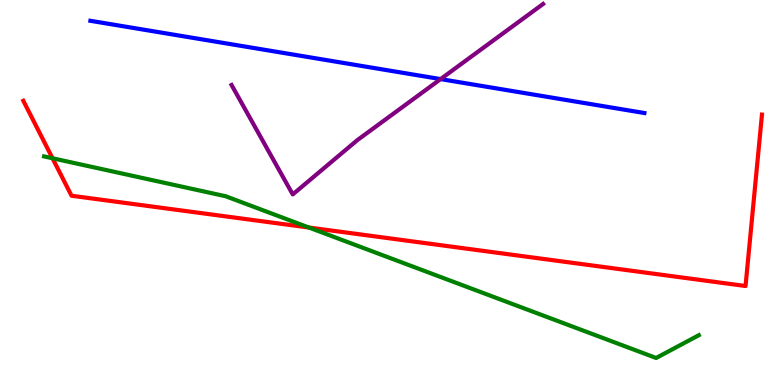[{'lines': ['blue', 'red'], 'intersections': []}, {'lines': ['green', 'red'], 'intersections': [{'x': 0.678, 'y': 5.89}, {'x': 3.99, 'y': 4.09}]}, {'lines': ['purple', 'red'], 'intersections': []}, {'lines': ['blue', 'green'], 'intersections': []}, {'lines': ['blue', 'purple'], 'intersections': [{'x': 5.69, 'y': 7.95}]}, {'lines': ['green', 'purple'], 'intersections': []}]